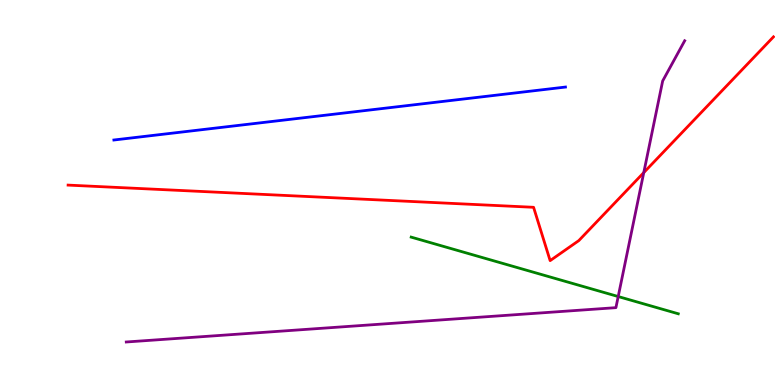[{'lines': ['blue', 'red'], 'intersections': []}, {'lines': ['green', 'red'], 'intersections': []}, {'lines': ['purple', 'red'], 'intersections': [{'x': 8.31, 'y': 5.52}]}, {'lines': ['blue', 'green'], 'intersections': []}, {'lines': ['blue', 'purple'], 'intersections': []}, {'lines': ['green', 'purple'], 'intersections': [{'x': 7.98, 'y': 2.3}]}]